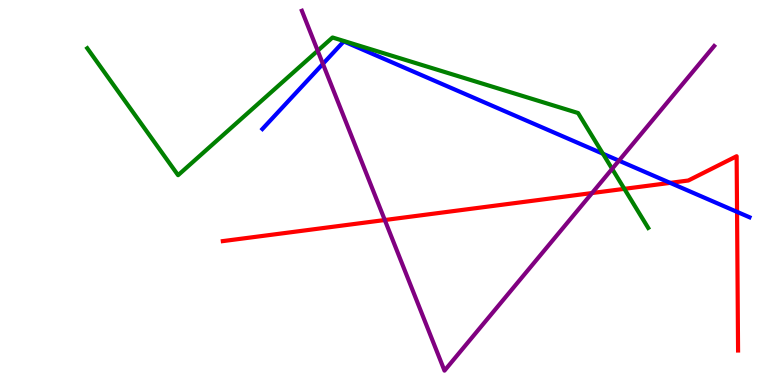[{'lines': ['blue', 'red'], 'intersections': [{'x': 8.65, 'y': 5.25}, {'x': 9.51, 'y': 4.5}]}, {'lines': ['green', 'red'], 'intersections': [{'x': 8.06, 'y': 5.1}]}, {'lines': ['purple', 'red'], 'intersections': [{'x': 4.97, 'y': 4.29}, {'x': 7.64, 'y': 4.99}]}, {'lines': ['blue', 'green'], 'intersections': [{'x': 7.78, 'y': 6.01}]}, {'lines': ['blue', 'purple'], 'intersections': [{'x': 4.17, 'y': 8.34}, {'x': 7.99, 'y': 5.83}]}, {'lines': ['green', 'purple'], 'intersections': [{'x': 4.1, 'y': 8.68}, {'x': 7.9, 'y': 5.61}]}]